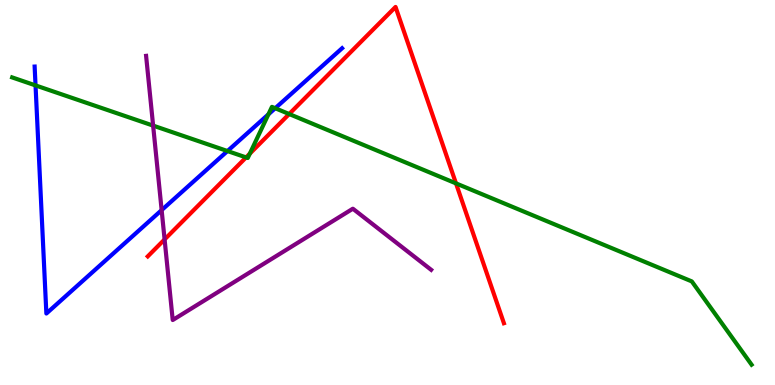[{'lines': ['blue', 'red'], 'intersections': []}, {'lines': ['green', 'red'], 'intersections': [{'x': 3.18, 'y': 5.91}, {'x': 3.22, 'y': 6.01}, {'x': 3.73, 'y': 7.04}, {'x': 5.88, 'y': 5.24}]}, {'lines': ['purple', 'red'], 'intersections': [{'x': 2.12, 'y': 3.78}]}, {'lines': ['blue', 'green'], 'intersections': [{'x': 0.458, 'y': 7.78}, {'x': 2.94, 'y': 6.08}, {'x': 3.46, 'y': 7.03}, {'x': 3.55, 'y': 7.19}]}, {'lines': ['blue', 'purple'], 'intersections': [{'x': 2.09, 'y': 4.54}]}, {'lines': ['green', 'purple'], 'intersections': [{'x': 1.98, 'y': 6.74}]}]